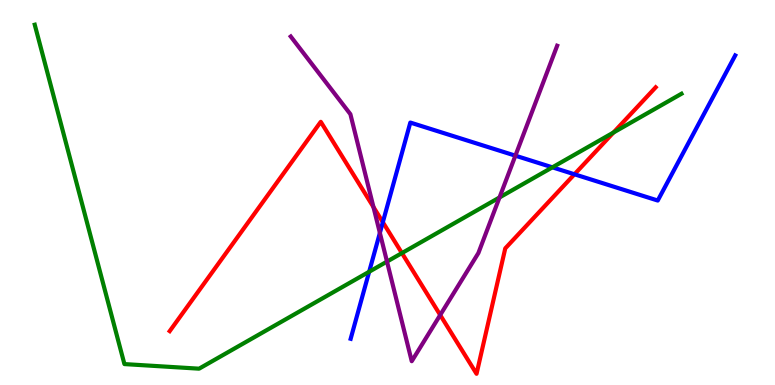[{'lines': ['blue', 'red'], 'intersections': [{'x': 4.94, 'y': 4.23}, {'x': 7.41, 'y': 5.47}]}, {'lines': ['green', 'red'], 'intersections': [{'x': 5.19, 'y': 3.43}, {'x': 7.92, 'y': 6.56}]}, {'lines': ['purple', 'red'], 'intersections': [{'x': 4.82, 'y': 4.62}, {'x': 5.68, 'y': 1.82}]}, {'lines': ['blue', 'green'], 'intersections': [{'x': 4.76, 'y': 2.94}, {'x': 7.13, 'y': 5.65}]}, {'lines': ['blue', 'purple'], 'intersections': [{'x': 4.9, 'y': 3.95}, {'x': 6.65, 'y': 5.96}]}, {'lines': ['green', 'purple'], 'intersections': [{'x': 4.99, 'y': 3.21}, {'x': 6.45, 'y': 4.87}]}]